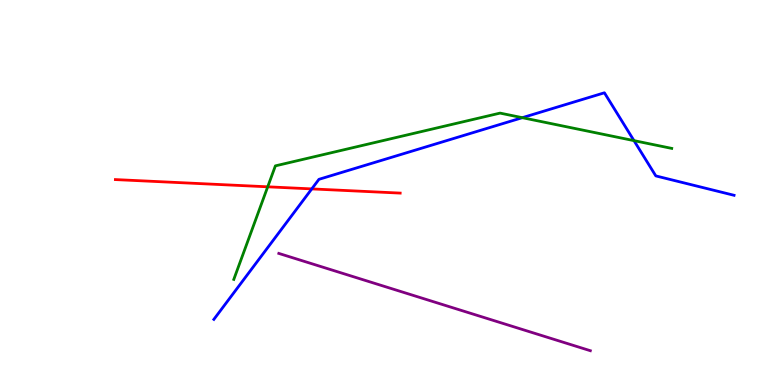[{'lines': ['blue', 'red'], 'intersections': [{'x': 4.02, 'y': 5.09}]}, {'lines': ['green', 'red'], 'intersections': [{'x': 3.45, 'y': 5.15}]}, {'lines': ['purple', 'red'], 'intersections': []}, {'lines': ['blue', 'green'], 'intersections': [{'x': 6.74, 'y': 6.94}, {'x': 8.18, 'y': 6.35}]}, {'lines': ['blue', 'purple'], 'intersections': []}, {'lines': ['green', 'purple'], 'intersections': []}]